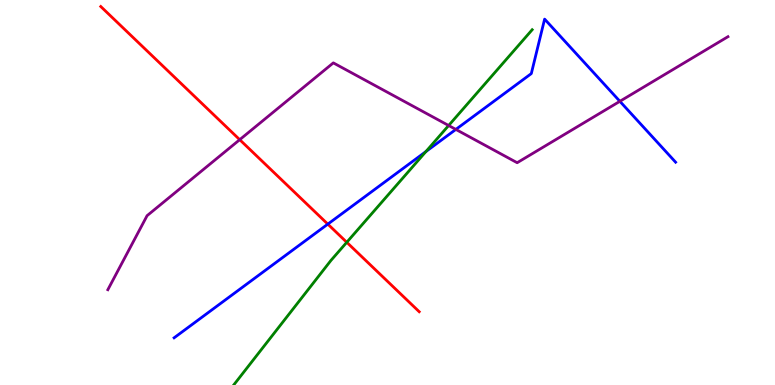[{'lines': ['blue', 'red'], 'intersections': [{'x': 4.23, 'y': 4.18}]}, {'lines': ['green', 'red'], 'intersections': [{'x': 4.47, 'y': 3.71}]}, {'lines': ['purple', 'red'], 'intersections': [{'x': 3.09, 'y': 6.37}]}, {'lines': ['blue', 'green'], 'intersections': [{'x': 5.5, 'y': 6.06}]}, {'lines': ['blue', 'purple'], 'intersections': [{'x': 5.88, 'y': 6.64}, {'x': 8.0, 'y': 7.37}]}, {'lines': ['green', 'purple'], 'intersections': [{'x': 5.79, 'y': 6.74}]}]